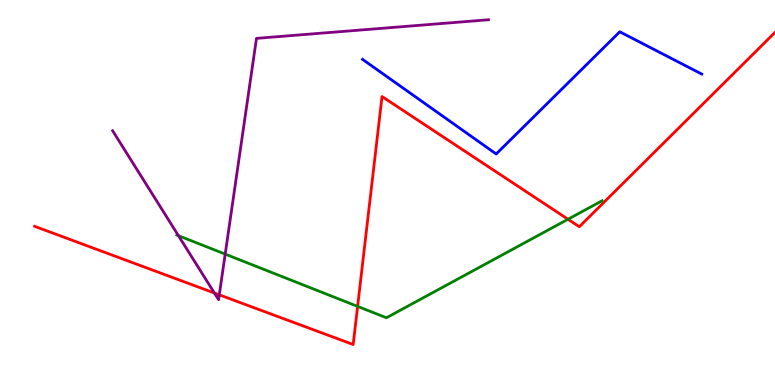[{'lines': ['blue', 'red'], 'intersections': []}, {'lines': ['green', 'red'], 'intersections': [{'x': 4.61, 'y': 2.04}, {'x': 7.33, 'y': 4.3}]}, {'lines': ['purple', 'red'], 'intersections': [{'x': 2.77, 'y': 2.39}, {'x': 2.83, 'y': 2.34}]}, {'lines': ['blue', 'green'], 'intersections': []}, {'lines': ['blue', 'purple'], 'intersections': []}, {'lines': ['green', 'purple'], 'intersections': [{'x': 2.3, 'y': 3.88}, {'x': 2.91, 'y': 3.4}]}]